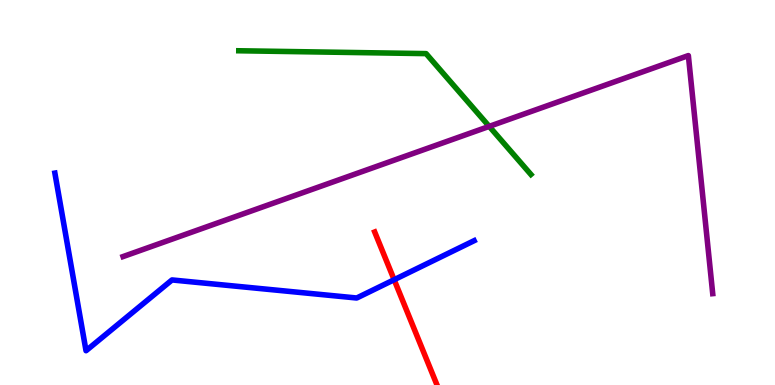[{'lines': ['blue', 'red'], 'intersections': [{'x': 5.09, 'y': 2.73}]}, {'lines': ['green', 'red'], 'intersections': []}, {'lines': ['purple', 'red'], 'intersections': []}, {'lines': ['blue', 'green'], 'intersections': []}, {'lines': ['blue', 'purple'], 'intersections': []}, {'lines': ['green', 'purple'], 'intersections': [{'x': 6.31, 'y': 6.72}]}]